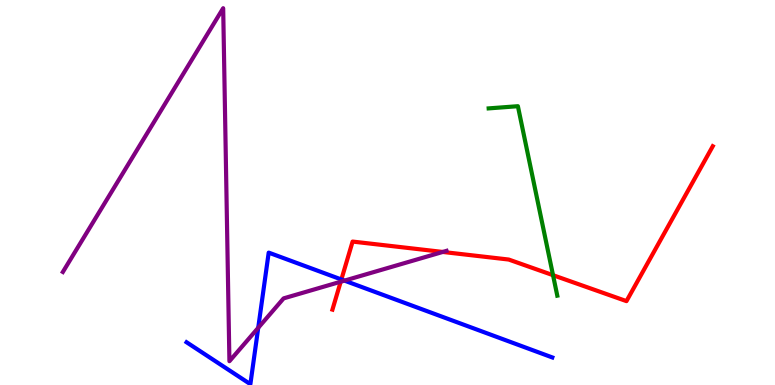[{'lines': ['blue', 'red'], 'intersections': [{'x': 4.4, 'y': 2.74}]}, {'lines': ['green', 'red'], 'intersections': [{'x': 7.14, 'y': 2.85}]}, {'lines': ['purple', 'red'], 'intersections': [{'x': 4.4, 'y': 2.68}, {'x': 5.71, 'y': 3.46}]}, {'lines': ['blue', 'green'], 'intersections': []}, {'lines': ['blue', 'purple'], 'intersections': [{'x': 3.33, 'y': 1.49}, {'x': 4.44, 'y': 2.71}]}, {'lines': ['green', 'purple'], 'intersections': []}]